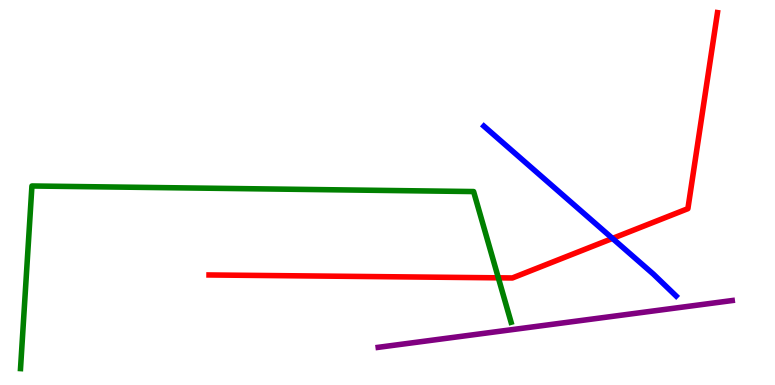[{'lines': ['blue', 'red'], 'intersections': [{'x': 7.9, 'y': 3.81}]}, {'lines': ['green', 'red'], 'intersections': [{'x': 6.43, 'y': 2.78}]}, {'lines': ['purple', 'red'], 'intersections': []}, {'lines': ['blue', 'green'], 'intersections': []}, {'lines': ['blue', 'purple'], 'intersections': []}, {'lines': ['green', 'purple'], 'intersections': []}]